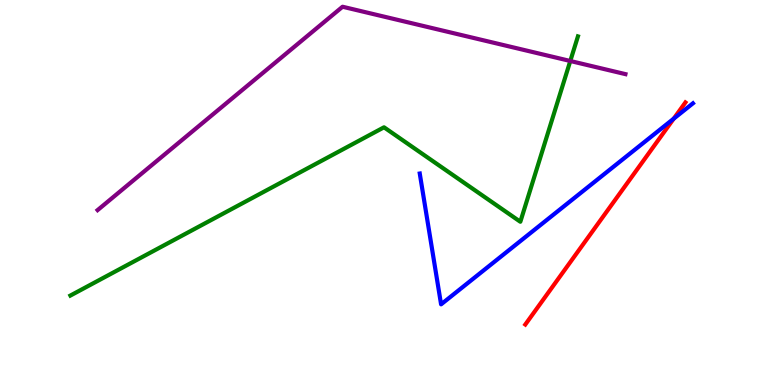[{'lines': ['blue', 'red'], 'intersections': [{'x': 8.69, 'y': 6.92}]}, {'lines': ['green', 'red'], 'intersections': []}, {'lines': ['purple', 'red'], 'intersections': []}, {'lines': ['blue', 'green'], 'intersections': []}, {'lines': ['blue', 'purple'], 'intersections': []}, {'lines': ['green', 'purple'], 'intersections': [{'x': 7.36, 'y': 8.42}]}]